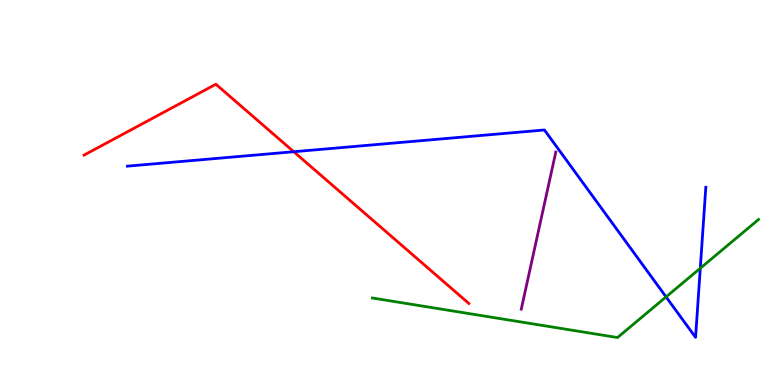[{'lines': ['blue', 'red'], 'intersections': [{'x': 3.79, 'y': 6.06}]}, {'lines': ['green', 'red'], 'intersections': []}, {'lines': ['purple', 'red'], 'intersections': []}, {'lines': ['blue', 'green'], 'intersections': [{'x': 8.59, 'y': 2.29}, {'x': 9.04, 'y': 3.03}]}, {'lines': ['blue', 'purple'], 'intersections': []}, {'lines': ['green', 'purple'], 'intersections': []}]